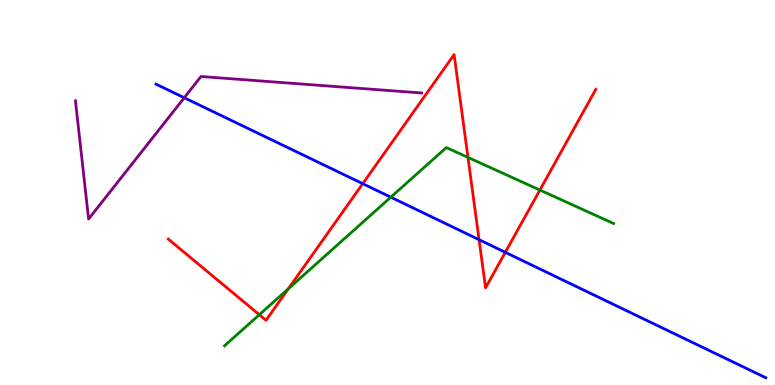[{'lines': ['blue', 'red'], 'intersections': [{'x': 4.68, 'y': 5.23}, {'x': 6.18, 'y': 3.77}, {'x': 6.52, 'y': 3.45}]}, {'lines': ['green', 'red'], 'intersections': [{'x': 3.35, 'y': 1.83}, {'x': 3.72, 'y': 2.5}, {'x': 6.04, 'y': 5.91}, {'x': 6.97, 'y': 5.06}]}, {'lines': ['purple', 'red'], 'intersections': []}, {'lines': ['blue', 'green'], 'intersections': [{'x': 5.04, 'y': 4.88}]}, {'lines': ['blue', 'purple'], 'intersections': [{'x': 2.38, 'y': 7.46}]}, {'lines': ['green', 'purple'], 'intersections': []}]